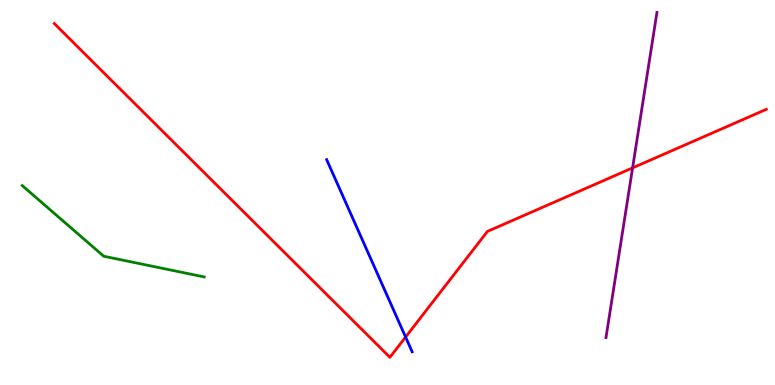[{'lines': ['blue', 'red'], 'intersections': [{'x': 5.23, 'y': 1.25}]}, {'lines': ['green', 'red'], 'intersections': []}, {'lines': ['purple', 'red'], 'intersections': [{'x': 8.16, 'y': 5.64}]}, {'lines': ['blue', 'green'], 'intersections': []}, {'lines': ['blue', 'purple'], 'intersections': []}, {'lines': ['green', 'purple'], 'intersections': []}]